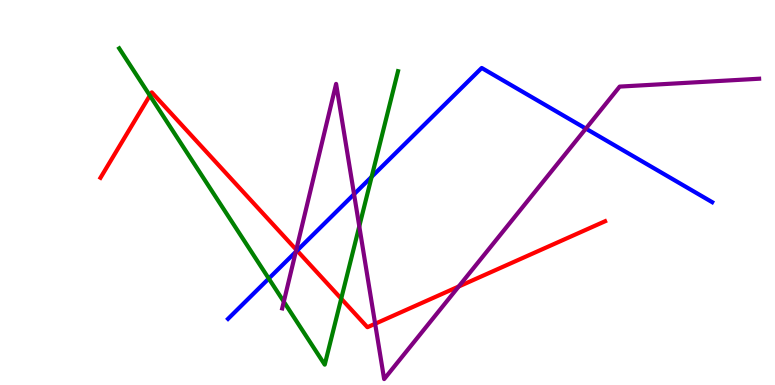[{'lines': ['blue', 'red'], 'intersections': [{'x': 3.83, 'y': 3.49}]}, {'lines': ['green', 'red'], 'intersections': [{'x': 1.93, 'y': 7.52}, {'x': 4.4, 'y': 2.24}]}, {'lines': ['purple', 'red'], 'intersections': [{'x': 3.82, 'y': 3.51}, {'x': 4.84, 'y': 1.59}, {'x': 5.92, 'y': 2.56}]}, {'lines': ['blue', 'green'], 'intersections': [{'x': 3.47, 'y': 2.76}, {'x': 4.8, 'y': 5.41}]}, {'lines': ['blue', 'purple'], 'intersections': [{'x': 3.82, 'y': 3.46}, {'x': 4.57, 'y': 4.96}, {'x': 7.56, 'y': 6.66}]}, {'lines': ['green', 'purple'], 'intersections': [{'x': 3.66, 'y': 2.16}, {'x': 4.64, 'y': 4.12}]}]